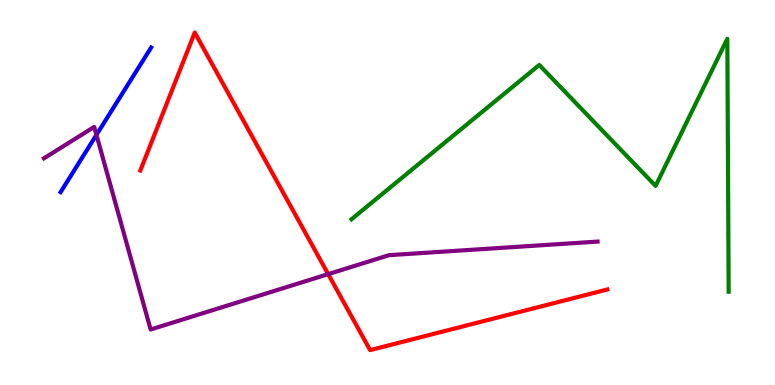[{'lines': ['blue', 'red'], 'intersections': []}, {'lines': ['green', 'red'], 'intersections': []}, {'lines': ['purple', 'red'], 'intersections': [{'x': 4.23, 'y': 2.88}]}, {'lines': ['blue', 'green'], 'intersections': []}, {'lines': ['blue', 'purple'], 'intersections': [{'x': 1.24, 'y': 6.5}]}, {'lines': ['green', 'purple'], 'intersections': []}]